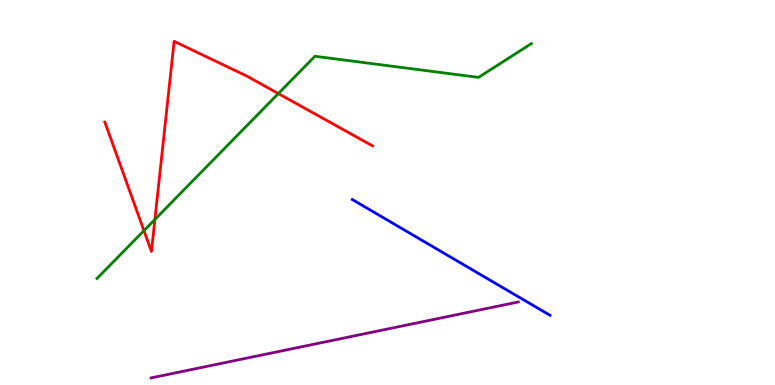[{'lines': ['blue', 'red'], 'intersections': []}, {'lines': ['green', 'red'], 'intersections': [{'x': 1.86, 'y': 4.01}, {'x': 2.0, 'y': 4.3}, {'x': 3.59, 'y': 7.57}]}, {'lines': ['purple', 'red'], 'intersections': []}, {'lines': ['blue', 'green'], 'intersections': []}, {'lines': ['blue', 'purple'], 'intersections': []}, {'lines': ['green', 'purple'], 'intersections': []}]